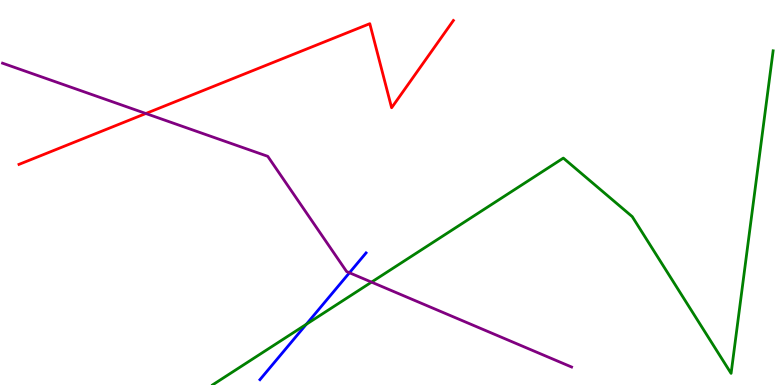[{'lines': ['blue', 'red'], 'intersections': []}, {'lines': ['green', 'red'], 'intersections': []}, {'lines': ['purple', 'red'], 'intersections': [{'x': 1.88, 'y': 7.05}]}, {'lines': ['blue', 'green'], 'intersections': [{'x': 3.95, 'y': 1.58}]}, {'lines': ['blue', 'purple'], 'intersections': [{'x': 4.51, 'y': 2.92}]}, {'lines': ['green', 'purple'], 'intersections': [{'x': 4.79, 'y': 2.67}]}]